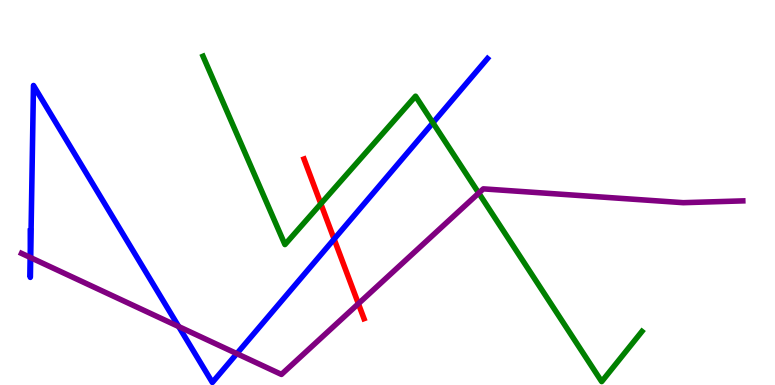[{'lines': ['blue', 'red'], 'intersections': [{'x': 4.31, 'y': 3.79}]}, {'lines': ['green', 'red'], 'intersections': [{'x': 4.14, 'y': 4.71}]}, {'lines': ['purple', 'red'], 'intersections': [{'x': 4.62, 'y': 2.11}]}, {'lines': ['blue', 'green'], 'intersections': [{'x': 5.59, 'y': 6.81}]}, {'lines': ['blue', 'purple'], 'intersections': [{'x': 0.391, 'y': 3.31}, {'x': 0.395, 'y': 3.31}, {'x': 2.31, 'y': 1.52}, {'x': 3.06, 'y': 0.815}]}, {'lines': ['green', 'purple'], 'intersections': [{'x': 6.18, 'y': 4.99}]}]